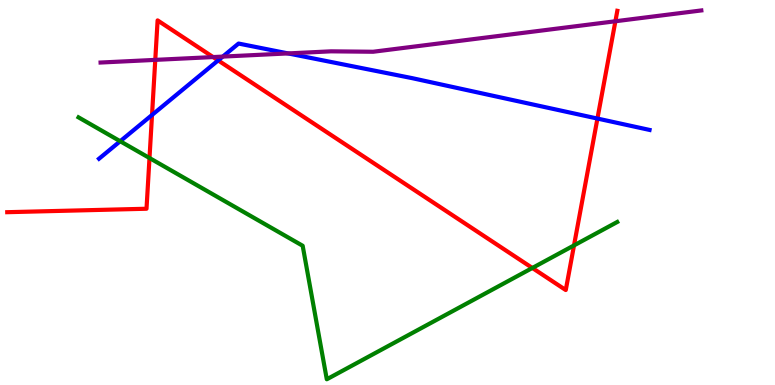[{'lines': ['blue', 'red'], 'intersections': [{'x': 1.96, 'y': 7.01}, {'x': 2.81, 'y': 8.43}, {'x': 7.71, 'y': 6.92}]}, {'lines': ['green', 'red'], 'intersections': [{'x': 1.93, 'y': 5.9}, {'x': 6.87, 'y': 3.04}, {'x': 7.41, 'y': 3.63}]}, {'lines': ['purple', 'red'], 'intersections': [{'x': 2.0, 'y': 8.44}, {'x': 2.75, 'y': 8.52}, {'x': 7.94, 'y': 9.45}]}, {'lines': ['blue', 'green'], 'intersections': [{'x': 1.55, 'y': 6.33}]}, {'lines': ['blue', 'purple'], 'intersections': [{'x': 2.87, 'y': 8.53}, {'x': 3.72, 'y': 8.61}]}, {'lines': ['green', 'purple'], 'intersections': []}]